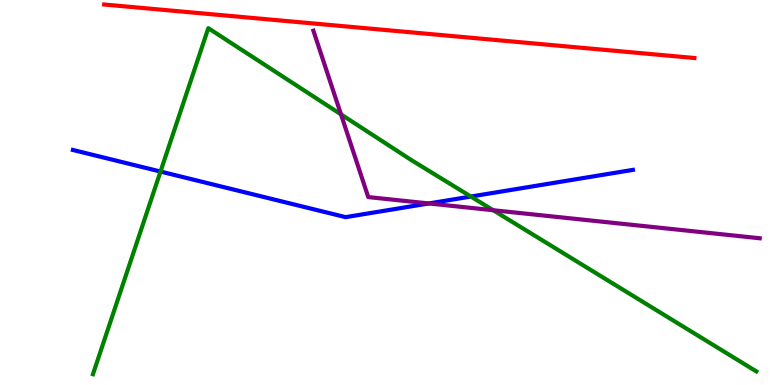[{'lines': ['blue', 'red'], 'intersections': []}, {'lines': ['green', 'red'], 'intersections': []}, {'lines': ['purple', 'red'], 'intersections': []}, {'lines': ['blue', 'green'], 'intersections': [{'x': 2.07, 'y': 5.54}, {'x': 6.08, 'y': 4.89}]}, {'lines': ['blue', 'purple'], 'intersections': [{'x': 5.53, 'y': 4.72}]}, {'lines': ['green', 'purple'], 'intersections': [{'x': 4.4, 'y': 7.03}, {'x': 6.36, 'y': 4.54}]}]